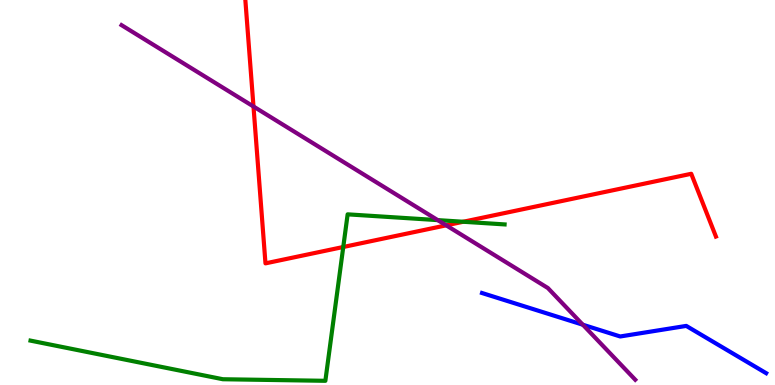[{'lines': ['blue', 'red'], 'intersections': []}, {'lines': ['green', 'red'], 'intersections': [{'x': 4.43, 'y': 3.58}, {'x': 5.98, 'y': 4.24}]}, {'lines': ['purple', 'red'], 'intersections': [{'x': 3.27, 'y': 7.23}, {'x': 5.76, 'y': 4.15}]}, {'lines': ['blue', 'green'], 'intersections': []}, {'lines': ['blue', 'purple'], 'intersections': [{'x': 7.52, 'y': 1.57}]}, {'lines': ['green', 'purple'], 'intersections': [{'x': 5.65, 'y': 4.28}]}]